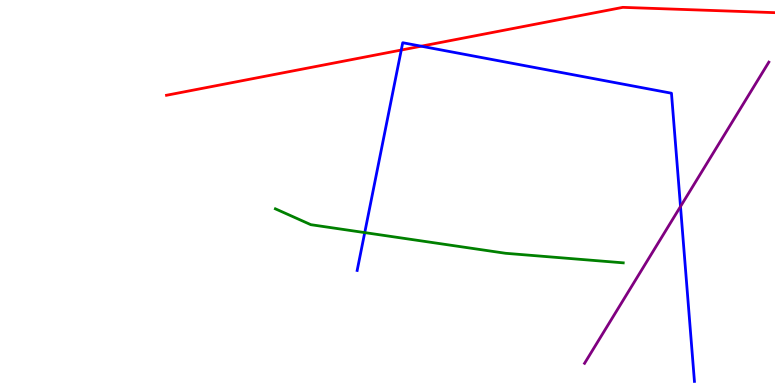[{'lines': ['blue', 'red'], 'intersections': [{'x': 5.18, 'y': 8.7}, {'x': 5.44, 'y': 8.8}]}, {'lines': ['green', 'red'], 'intersections': []}, {'lines': ['purple', 'red'], 'intersections': []}, {'lines': ['blue', 'green'], 'intersections': [{'x': 4.71, 'y': 3.96}]}, {'lines': ['blue', 'purple'], 'intersections': [{'x': 8.78, 'y': 4.64}]}, {'lines': ['green', 'purple'], 'intersections': []}]